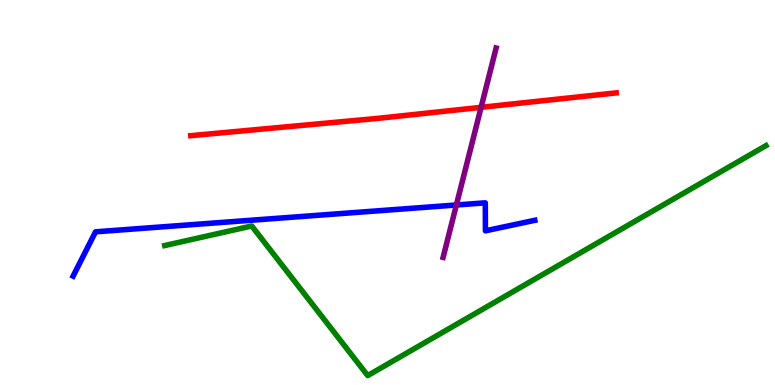[{'lines': ['blue', 'red'], 'intersections': []}, {'lines': ['green', 'red'], 'intersections': []}, {'lines': ['purple', 'red'], 'intersections': [{'x': 6.21, 'y': 7.21}]}, {'lines': ['blue', 'green'], 'intersections': []}, {'lines': ['blue', 'purple'], 'intersections': [{'x': 5.89, 'y': 4.68}]}, {'lines': ['green', 'purple'], 'intersections': []}]